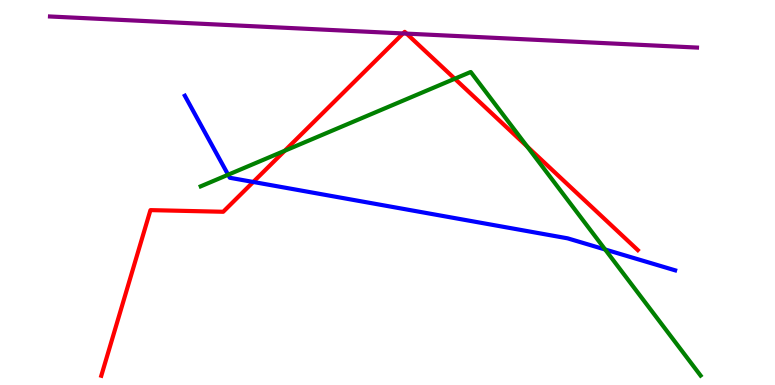[{'lines': ['blue', 'red'], 'intersections': [{'x': 3.27, 'y': 5.27}]}, {'lines': ['green', 'red'], 'intersections': [{'x': 3.67, 'y': 6.08}, {'x': 5.87, 'y': 7.96}, {'x': 6.8, 'y': 6.19}]}, {'lines': ['purple', 'red'], 'intersections': [{'x': 5.2, 'y': 9.13}, {'x': 5.25, 'y': 9.13}]}, {'lines': ['blue', 'green'], 'intersections': [{'x': 2.94, 'y': 5.46}, {'x': 7.81, 'y': 3.52}]}, {'lines': ['blue', 'purple'], 'intersections': []}, {'lines': ['green', 'purple'], 'intersections': []}]